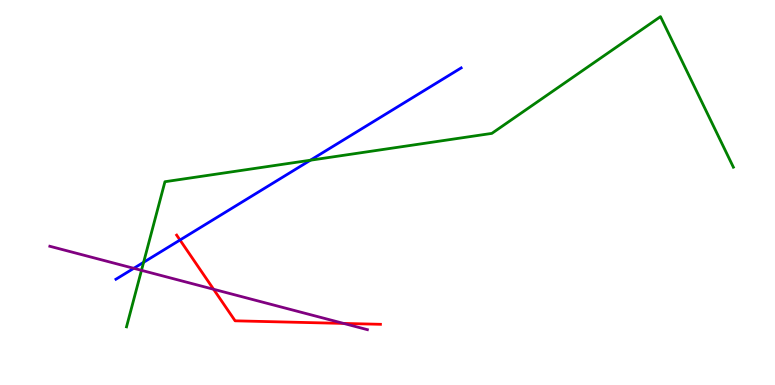[{'lines': ['blue', 'red'], 'intersections': [{'x': 2.32, 'y': 3.77}]}, {'lines': ['green', 'red'], 'intersections': []}, {'lines': ['purple', 'red'], 'intersections': [{'x': 2.76, 'y': 2.49}, {'x': 4.43, 'y': 1.6}]}, {'lines': ['blue', 'green'], 'intersections': [{'x': 1.85, 'y': 3.19}, {'x': 4.0, 'y': 5.84}]}, {'lines': ['blue', 'purple'], 'intersections': [{'x': 1.73, 'y': 3.03}]}, {'lines': ['green', 'purple'], 'intersections': [{'x': 1.83, 'y': 2.98}]}]